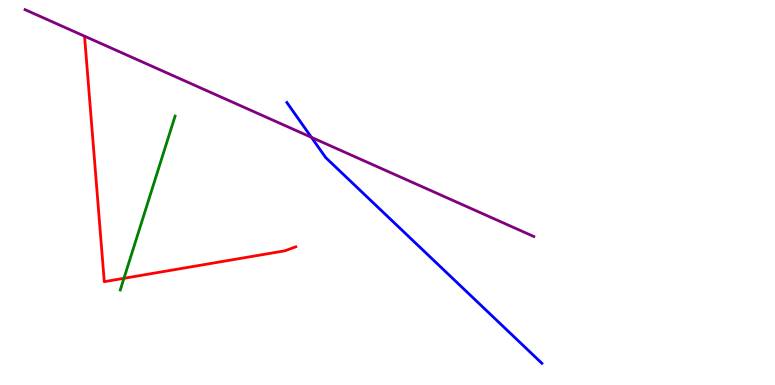[{'lines': ['blue', 'red'], 'intersections': []}, {'lines': ['green', 'red'], 'intersections': [{'x': 1.6, 'y': 2.77}]}, {'lines': ['purple', 'red'], 'intersections': []}, {'lines': ['blue', 'green'], 'intersections': []}, {'lines': ['blue', 'purple'], 'intersections': [{'x': 4.02, 'y': 6.43}]}, {'lines': ['green', 'purple'], 'intersections': []}]